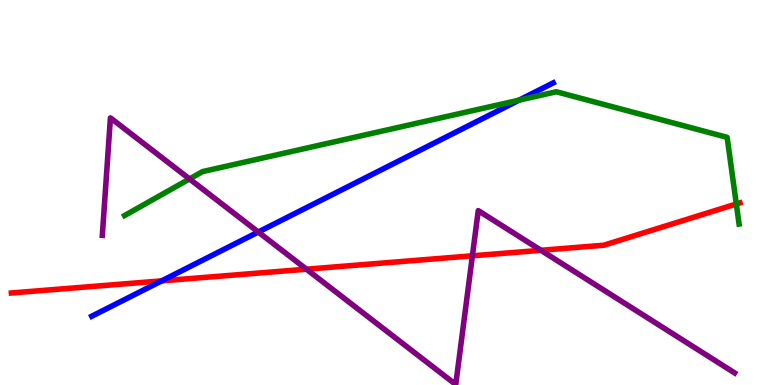[{'lines': ['blue', 'red'], 'intersections': [{'x': 2.09, 'y': 2.7}]}, {'lines': ['green', 'red'], 'intersections': [{'x': 9.5, 'y': 4.7}]}, {'lines': ['purple', 'red'], 'intersections': [{'x': 3.95, 'y': 3.01}, {'x': 6.1, 'y': 3.36}, {'x': 6.98, 'y': 3.5}]}, {'lines': ['blue', 'green'], 'intersections': [{'x': 6.7, 'y': 7.4}]}, {'lines': ['blue', 'purple'], 'intersections': [{'x': 3.33, 'y': 3.97}]}, {'lines': ['green', 'purple'], 'intersections': [{'x': 2.45, 'y': 5.35}]}]